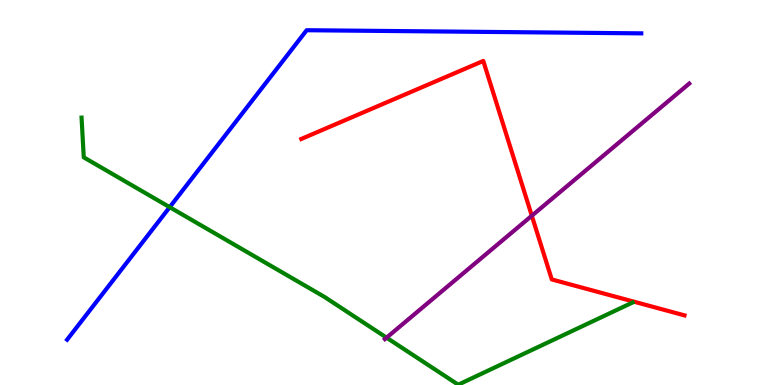[{'lines': ['blue', 'red'], 'intersections': []}, {'lines': ['green', 'red'], 'intersections': []}, {'lines': ['purple', 'red'], 'intersections': [{'x': 6.86, 'y': 4.4}]}, {'lines': ['blue', 'green'], 'intersections': [{'x': 2.19, 'y': 4.62}]}, {'lines': ['blue', 'purple'], 'intersections': []}, {'lines': ['green', 'purple'], 'intersections': [{'x': 4.99, 'y': 1.23}]}]